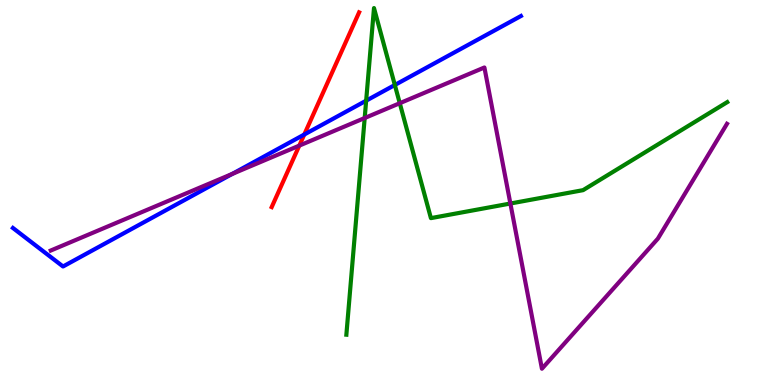[{'lines': ['blue', 'red'], 'intersections': [{'x': 3.93, 'y': 6.51}]}, {'lines': ['green', 'red'], 'intersections': []}, {'lines': ['purple', 'red'], 'intersections': [{'x': 3.86, 'y': 6.22}]}, {'lines': ['blue', 'green'], 'intersections': [{'x': 4.72, 'y': 7.39}, {'x': 5.09, 'y': 7.79}]}, {'lines': ['blue', 'purple'], 'intersections': [{'x': 3.0, 'y': 5.48}]}, {'lines': ['green', 'purple'], 'intersections': [{'x': 4.71, 'y': 6.93}, {'x': 5.16, 'y': 7.32}, {'x': 6.59, 'y': 4.71}]}]